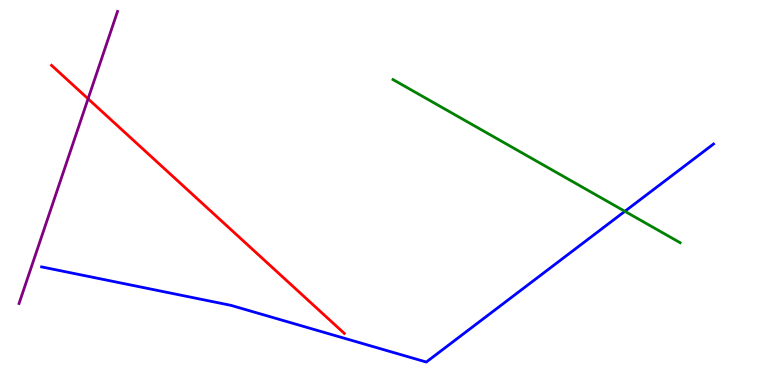[{'lines': ['blue', 'red'], 'intersections': []}, {'lines': ['green', 'red'], 'intersections': []}, {'lines': ['purple', 'red'], 'intersections': [{'x': 1.14, 'y': 7.43}]}, {'lines': ['blue', 'green'], 'intersections': [{'x': 8.06, 'y': 4.51}]}, {'lines': ['blue', 'purple'], 'intersections': []}, {'lines': ['green', 'purple'], 'intersections': []}]